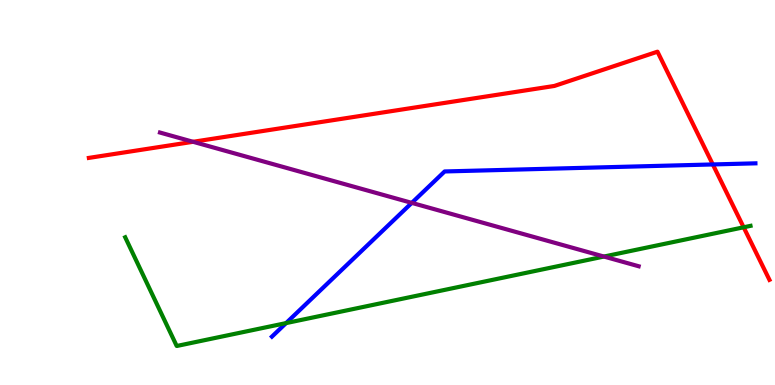[{'lines': ['blue', 'red'], 'intersections': [{'x': 9.2, 'y': 5.73}]}, {'lines': ['green', 'red'], 'intersections': [{'x': 9.6, 'y': 4.1}]}, {'lines': ['purple', 'red'], 'intersections': [{'x': 2.49, 'y': 6.32}]}, {'lines': ['blue', 'green'], 'intersections': [{'x': 3.69, 'y': 1.61}]}, {'lines': ['blue', 'purple'], 'intersections': [{'x': 5.31, 'y': 4.73}]}, {'lines': ['green', 'purple'], 'intersections': [{'x': 7.79, 'y': 3.34}]}]